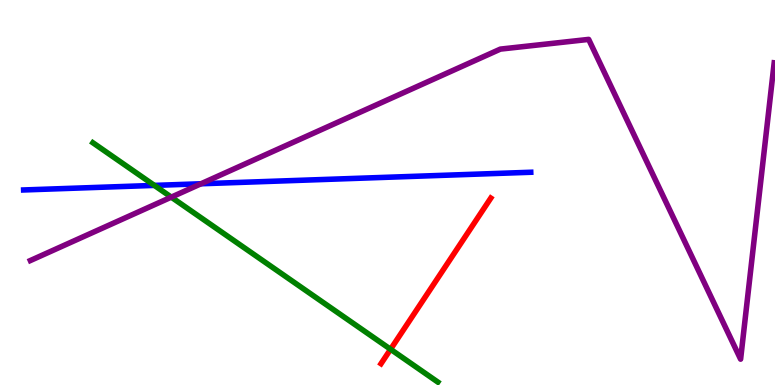[{'lines': ['blue', 'red'], 'intersections': []}, {'lines': ['green', 'red'], 'intersections': [{'x': 5.04, 'y': 0.928}]}, {'lines': ['purple', 'red'], 'intersections': []}, {'lines': ['blue', 'green'], 'intersections': [{'x': 1.99, 'y': 5.18}]}, {'lines': ['blue', 'purple'], 'intersections': [{'x': 2.59, 'y': 5.23}]}, {'lines': ['green', 'purple'], 'intersections': [{'x': 2.21, 'y': 4.88}]}]